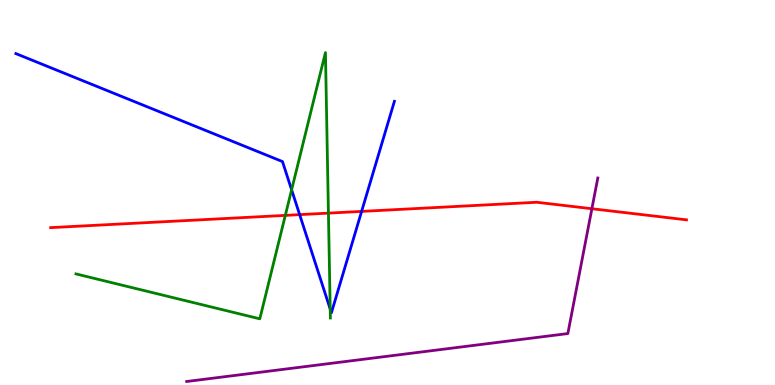[{'lines': ['blue', 'red'], 'intersections': [{'x': 3.87, 'y': 4.43}, {'x': 4.67, 'y': 4.51}]}, {'lines': ['green', 'red'], 'intersections': [{'x': 3.68, 'y': 4.41}, {'x': 4.24, 'y': 4.46}]}, {'lines': ['purple', 'red'], 'intersections': [{'x': 7.64, 'y': 4.58}]}, {'lines': ['blue', 'green'], 'intersections': [{'x': 3.76, 'y': 5.07}, {'x': 4.26, 'y': 1.97}]}, {'lines': ['blue', 'purple'], 'intersections': []}, {'lines': ['green', 'purple'], 'intersections': []}]